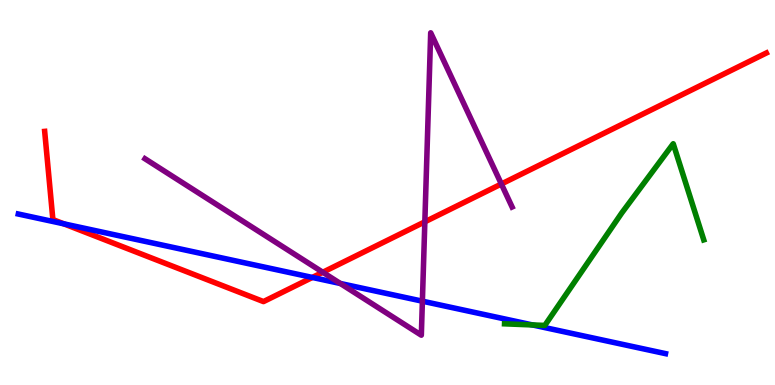[{'lines': ['blue', 'red'], 'intersections': [{'x': 0.824, 'y': 4.19}, {'x': 4.03, 'y': 2.79}]}, {'lines': ['green', 'red'], 'intersections': []}, {'lines': ['purple', 'red'], 'intersections': [{'x': 4.16, 'y': 2.93}, {'x': 5.48, 'y': 4.24}, {'x': 6.47, 'y': 5.22}]}, {'lines': ['blue', 'green'], 'intersections': [{'x': 6.87, 'y': 1.56}]}, {'lines': ['blue', 'purple'], 'intersections': [{'x': 4.39, 'y': 2.64}, {'x': 5.45, 'y': 2.18}]}, {'lines': ['green', 'purple'], 'intersections': []}]